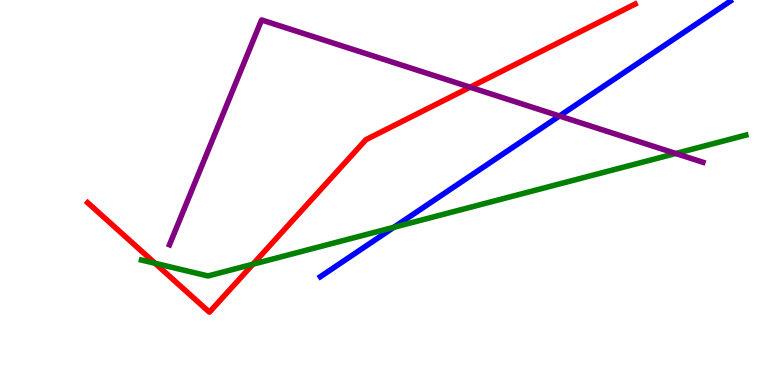[{'lines': ['blue', 'red'], 'intersections': []}, {'lines': ['green', 'red'], 'intersections': [{'x': 2.0, 'y': 3.16}, {'x': 3.26, 'y': 3.14}]}, {'lines': ['purple', 'red'], 'intersections': [{'x': 6.07, 'y': 7.74}]}, {'lines': ['blue', 'green'], 'intersections': [{'x': 5.08, 'y': 4.1}]}, {'lines': ['blue', 'purple'], 'intersections': [{'x': 7.22, 'y': 6.99}]}, {'lines': ['green', 'purple'], 'intersections': [{'x': 8.72, 'y': 6.01}]}]